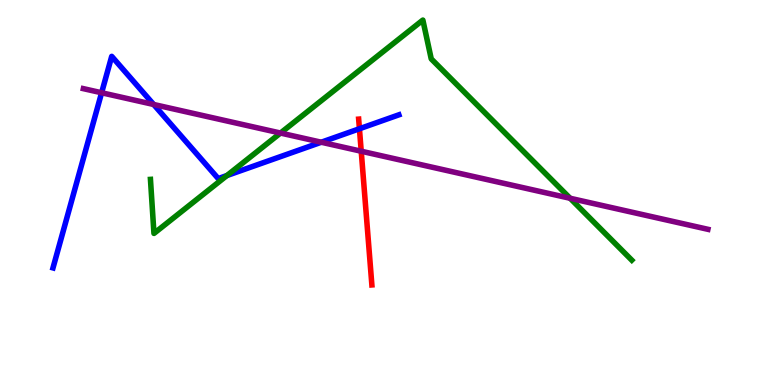[{'lines': ['blue', 'red'], 'intersections': [{'x': 4.64, 'y': 6.66}]}, {'lines': ['green', 'red'], 'intersections': []}, {'lines': ['purple', 'red'], 'intersections': [{'x': 4.66, 'y': 6.07}]}, {'lines': ['blue', 'green'], 'intersections': [{'x': 2.93, 'y': 5.44}]}, {'lines': ['blue', 'purple'], 'intersections': [{'x': 1.31, 'y': 7.59}, {'x': 1.98, 'y': 7.29}, {'x': 4.15, 'y': 6.31}]}, {'lines': ['green', 'purple'], 'intersections': [{'x': 3.62, 'y': 6.54}, {'x': 7.36, 'y': 4.85}]}]